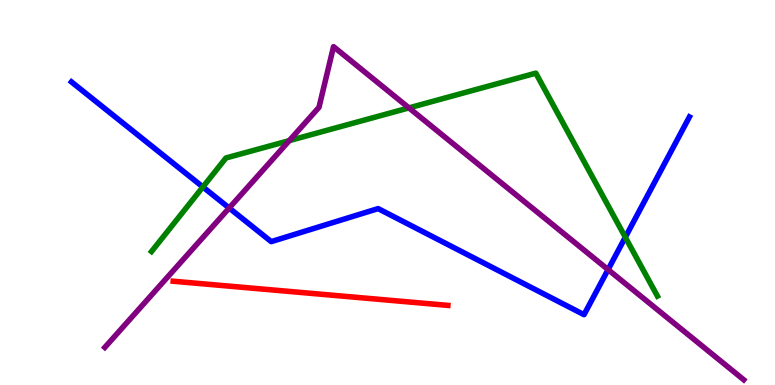[{'lines': ['blue', 'red'], 'intersections': []}, {'lines': ['green', 'red'], 'intersections': []}, {'lines': ['purple', 'red'], 'intersections': []}, {'lines': ['blue', 'green'], 'intersections': [{'x': 2.62, 'y': 5.14}, {'x': 8.07, 'y': 3.84}]}, {'lines': ['blue', 'purple'], 'intersections': [{'x': 2.96, 'y': 4.6}, {'x': 7.85, 'y': 3.0}]}, {'lines': ['green', 'purple'], 'intersections': [{'x': 3.73, 'y': 6.35}, {'x': 5.28, 'y': 7.2}]}]